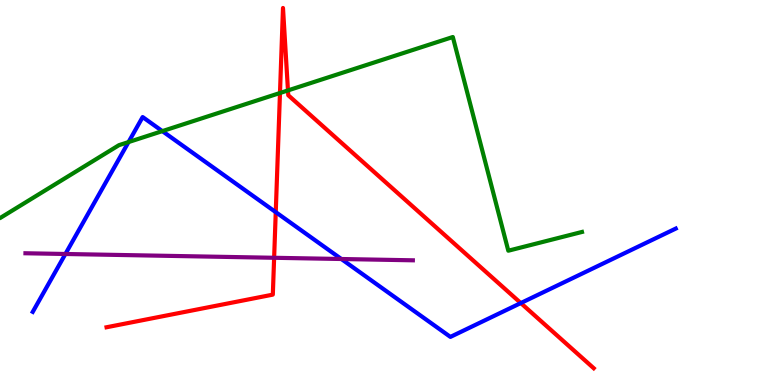[{'lines': ['blue', 'red'], 'intersections': [{'x': 3.56, 'y': 4.49}, {'x': 6.72, 'y': 2.13}]}, {'lines': ['green', 'red'], 'intersections': [{'x': 3.61, 'y': 7.58}, {'x': 3.72, 'y': 7.65}]}, {'lines': ['purple', 'red'], 'intersections': [{'x': 3.54, 'y': 3.3}]}, {'lines': ['blue', 'green'], 'intersections': [{'x': 1.66, 'y': 6.31}, {'x': 2.09, 'y': 6.59}]}, {'lines': ['blue', 'purple'], 'intersections': [{'x': 0.844, 'y': 3.4}, {'x': 4.4, 'y': 3.27}]}, {'lines': ['green', 'purple'], 'intersections': []}]